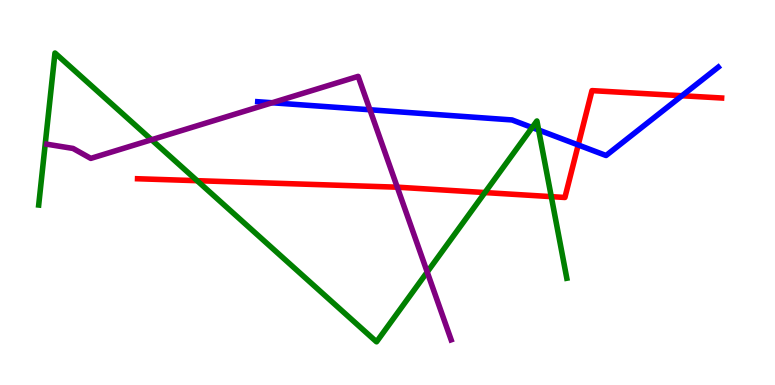[{'lines': ['blue', 'red'], 'intersections': [{'x': 7.46, 'y': 6.23}, {'x': 8.8, 'y': 7.51}]}, {'lines': ['green', 'red'], 'intersections': [{'x': 2.54, 'y': 5.31}, {'x': 6.26, 'y': 5.0}, {'x': 7.11, 'y': 4.89}]}, {'lines': ['purple', 'red'], 'intersections': [{'x': 5.13, 'y': 5.14}]}, {'lines': ['blue', 'green'], 'intersections': [{'x': 6.87, 'y': 6.69}, {'x': 6.95, 'y': 6.62}]}, {'lines': ['blue', 'purple'], 'intersections': [{'x': 3.51, 'y': 7.33}, {'x': 4.77, 'y': 7.15}]}, {'lines': ['green', 'purple'], 'intersections': [{'x': 1.96, 'y': 6.37}, {'x': 5.51, 'y': 2.93}]}]